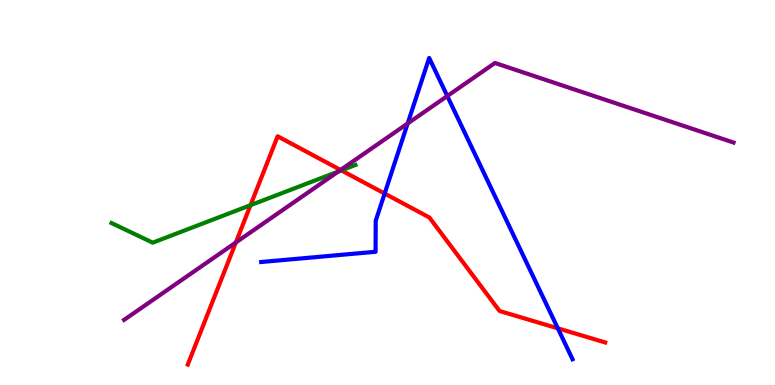[{'lines': ['blue', 'red'], 'intersections': [{'x': 4.96, 'y': 4.97}, {'x': 7.2, 'y': 1.47}]}, {'lines': ['green', 'red'], 'intersections': [{'x': 3.23, 'y': 4.67}, {'x': 4.4, 'y': 5.57}]}, {'lines': ['purple', 'red'], 'intersections': [{'x': 3.04, 'y': 3.7}, {'x': 4.39, 'y': 5.59}]}, {'lines': ['blue', 'green'], 'intersections': []}, {'lines': ['blue', 'purple'], 'intersections': [{'x': 5.26, 'y': 6.79}, {'x': 5.77, 'y': 7.51}]}, {'lines': ['green', 'purple'], 'intersections': [{'x': 4.36, 'y': 5.54}]}]